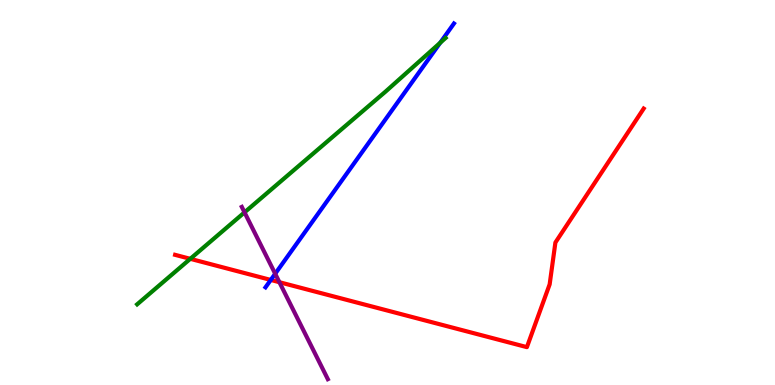[{'lines': ['blue', 'red'], 'intersections': [{'x': 3.49, 'y': 2.73}]}, {'lines': ['green', 'red'], 'intersections': [{'x': 2.46, 'y': 3.28}]}, {'lines': ['purple', 'red'], 'intersections': [{'x': 3.61, 'y': 2.67}]}, {'lines': ['blue', 'green'], 'intersections': [{'x': 5.68, 'y': 8.89}]}, {'lines': ['blue', 'purple'], 'intersections': [{'x': 3.55, 'y': 2.89}]}, {'lines': ['green', 'purple'], 'intersections': [{'x': 3.16, 'y': 4.48}]}]